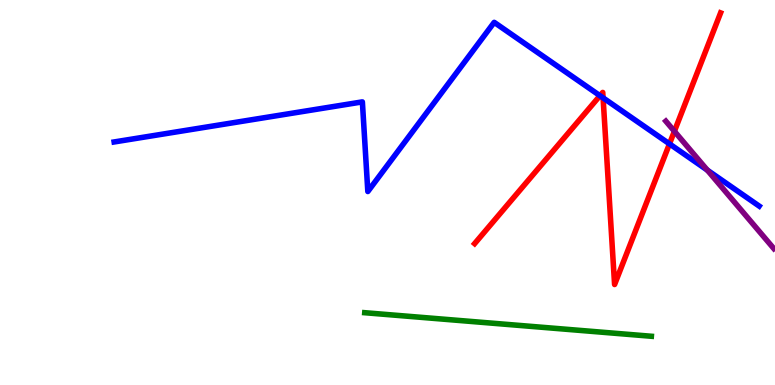[{'lines': ['blue', 'red'], 'intersections': [{'x': 7.74, 'y': 7.51}, {'x': 7.78, 'y': 7.46}, {'x': 8.64, 'y': 6.26}]}, {'lines': ['green', 'red'], 'intersections': []}, {'lines': ['purple', 'red'], 'intersections': [{'x': 8.7, 'y': 6.59}]}, {'lines': ['blue', 'green'], 'intersections': []}, {'lines': ['blue', 'purple'], 'intersections': [{'x': 9.13, 'y': 5.58}]}, {'lines': ['green', 'purple'], 'intersections': []}]